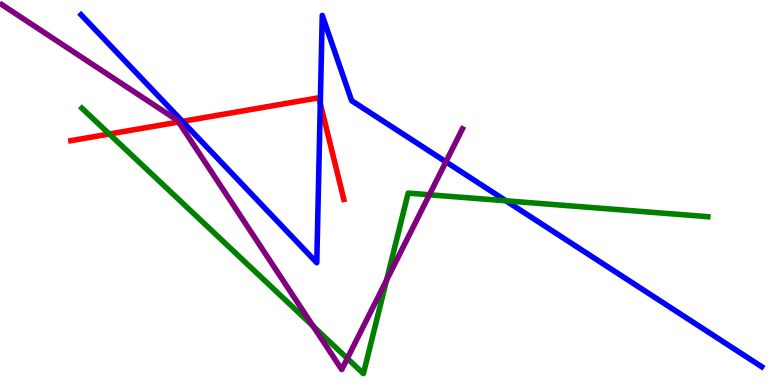[{'lines': ['blue', 'red'], 'intersections': [{'x': 2.35, 'y': 6.85}, {'x': 4.13, 'y': 7.31}]}, {'lines': ['green', 'red'], 'intersections': [{'x': 1.41, 'y': 6.52}]}, {'lines': ['purple', 'red'], 'intersections': [{'x': 2.3, 'y': 6.83}]}, {'lines': ['blue', 'green'], 'intersections': [{'x': 6.53, 'y': 4.78}]}, {'lines': ['blue', 'purple'], 'intersections': [{'x': 5.75, 'y': 5.8}]}, {'lines': ['green', 'purple'], 'intersections': [{'x': 4.04, 'y': 1.52}, {'x': 4.48, 'y': 0.69}, {'x': 4.99, 'y': 2.73}, {'x': 5.54, 'y': 4.94}]}]